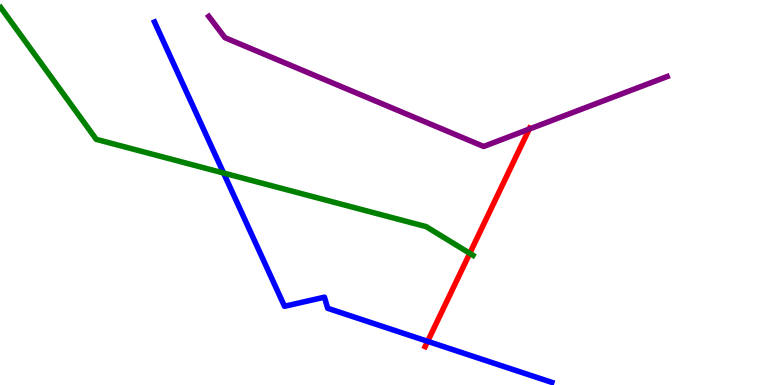[{'lines': ['blue', 'red'], 'intersections': [{'x': 5.52, 'y': 1.13}]}, {'lines': ['green', 'red'], 'intersections': [{'x': 6.06, 'y': 3.42}]}, {'lines': ['purple', 'red'], 'intersections': [{'x': 6.83, 'y': 6.65}]}, {'lines': ['blue', 'green'], 'intersections': [{'x': 2.88, 'y': 5.51}]}, {'lines': ['blue', 'purple'], 'intersections': []}, {'lines': ['green', 'purple'], 'intersections': []}]